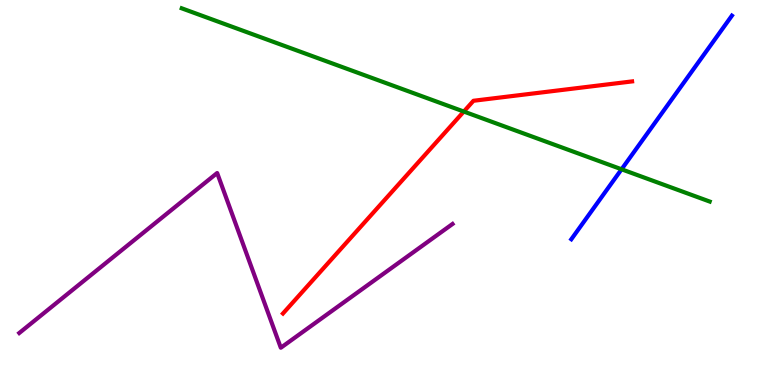[{'lines': ['blue', 'red'], 'intersections': []}, {'lines': ['green', 'red'], 'intersections': [{'x': 5.98, 'y': 7.1}]}, {'lines': ['purple', 'red'], 'intersections': []}, {'lines': ['blue', 'green'], 'intersections': [{'x': 8.02, 'y': 5.6}]}, {'lines': ['blue', 'purple'], 'intersections': []}, {'lines': ['green', 'purple'], 'intersections': []}]